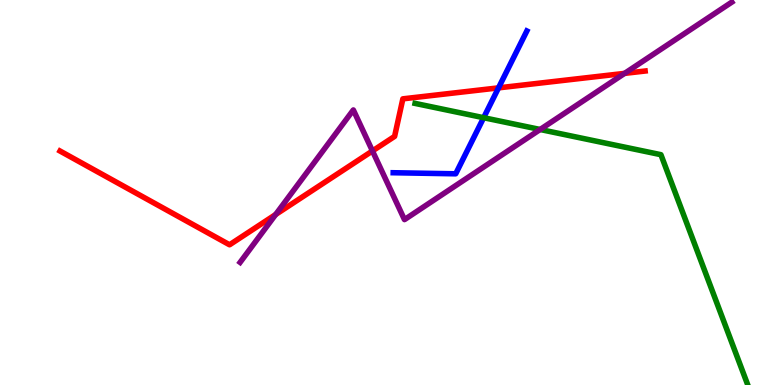[{'lines': ['blue', 'red'], 'intersections': [{'x': 6.43, 'y': 7.72}]}, {'lines': ['green', 'red'], 'intersections': []}, {'lines': ['purple', 'red'], 'intersections': [{'x': 3.56, 'y': 4.43}, {'x': 4.81, 'y': 6.08}, {'x': 8.06, 'y': 8.09}]}, {'lines': ['blue', 'green'], 'intersections': [{'x': 6.24, 'y': 6.94}]}, {'lines': ['blue', 'purple'], 'intersections': []}, {'lines': ['green', 'purple'], 'intersections': [{'x': 6.97, 'y': 6.64}]}]